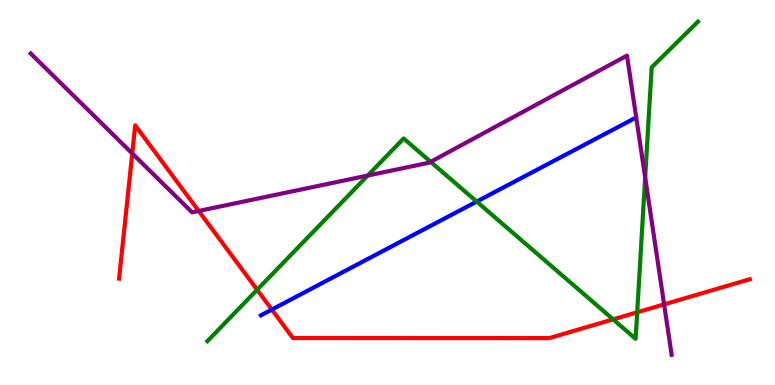[{'lines': ['blue', 'red'], 'intersections': [{'x': 3.51, 'y': 1.96}]}, {'lines': ['green', 'red'], 'intersections': [{'x': 3.32, 'y': 2.47}, {'x': 7.91, 'y': 1.7}, {'x': 8.22, 'y': 1.89}]}, {'lines': ['purple', 'red'], 'intersections': [{'x': 1.71, 'y': 6.01}, {'x': 2.56, 'y': 4.52}, {'x': 8.57, 'y': 2.09}]}, {'lines': ['blue', 'green'], 'intersections': [{'x': 6.15, 'y': 4.76}]}, {'lines': ['blue', 'purple'], 'intersections': []}, {'lines': ['green', 'purple'], 'intersections': [{'x': 4.74, 'y': 5.44}, {'x': 5.56, 'y': 5.8}, {'x': 8.32, 'y': 5.39}]}]